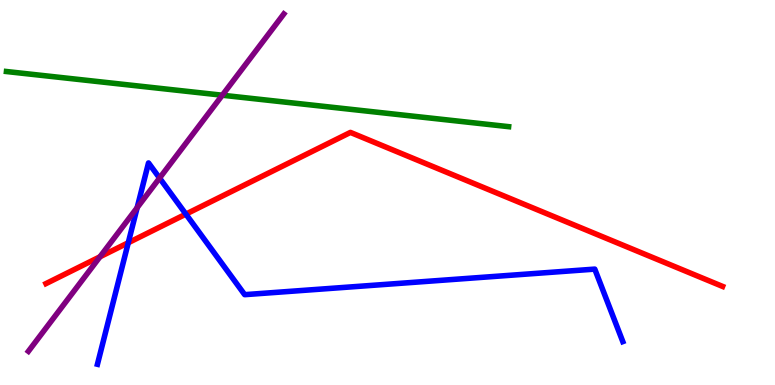[{'lines': ['blue', 'red'], 'intersections': [{'x': 1.66, 'y': 3.7}, {'x': 2.4, 'y': 4.44}]}, {'lines': ['green', 'red'], 'intersections': []}, {'lines': ['purple', 'red'], 'intersections': [{'x': 1.29, 'y': 3.33}]}, {'lines': ['blue', 'green'], 'intersections': []}, {'lines': ['blue', 'purple'], 'intersections': [{'x': 1.77, 'y': 4.61}, {'x': 2.06, 'y': 5.38}]}, {'lines': ['green', 'purple'], 'intersections': [{'x': 2.87, 'y': 7.53}]}]